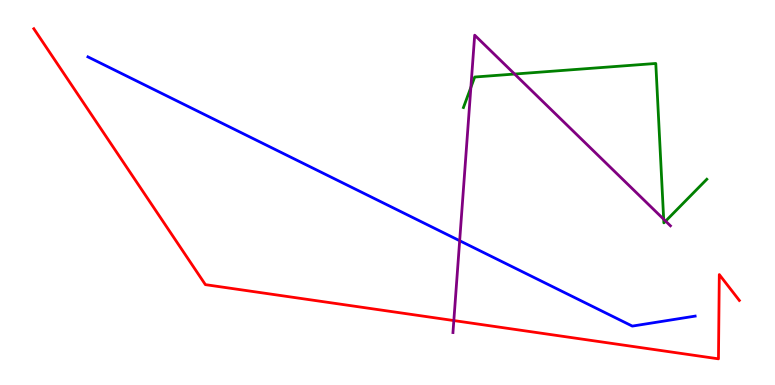[{'lines': ['blue', 'red'], 'intersections': []}, {'lines': ['green', 'red'], 'intersections': []}, {'lines': ['purple', 'red'], 'intersections': [{'x': 5.86, 'y': 1.67}]}, {'lines': ['blue', 'green'], 'intersections': []}, {'lines': ['blue', 'purple'], 'intersections': [{'x': 5.93, 'y': 3.75}]}, {'lines': ['green', 'purple'], 'intersections': [{'x': 6.08, 'y': 7.73}, {'x': 6.64, 'y': 8.08}, {'x': 8.56, 'y': 4.31}, {'x': 8.59, 'y': 4.26}]}]